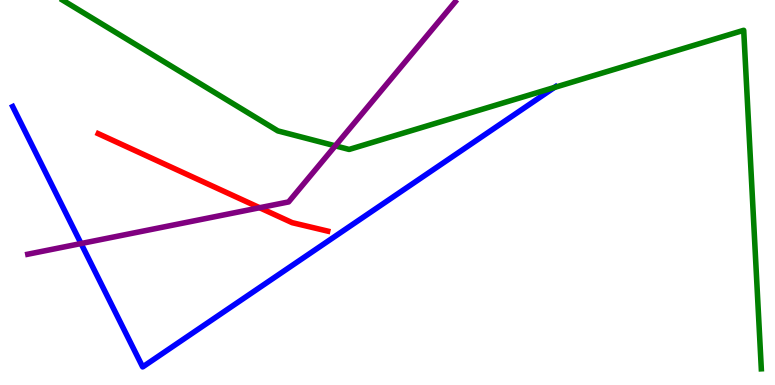[{'lines': ['blue', 'red'], 'intersections': []}, {'lines': ['green', 'red'], 'intersections': []}, {'lines': ['purple', 'red'], 'intersections': [{'x': 3.35, 'y': 4.6}]}, {'lines': ['blue', 'green'], 'intersections': [{'x': 7.15, 'y': 7.73}]}, {'lines': ['blue', 'purple'], 'intersections': [{'x': 1.05, 'y': 3.67}]}, {'lines': ['green', 'purple'], 'intersections': [{'x': 4.33, 'y': 6.21}]}]